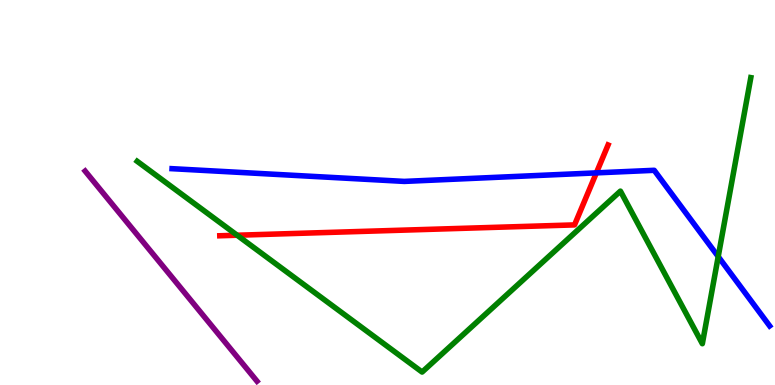[{'lines': ['blue', 'red'], 'intersections': [{'x': 7.7, 'y': 5.51}]}, {'lines': ['green', 'red'], 'intersections': [{'x': 3.06, 'y': 3.89}]}, {'lines': ['purple', 'red'], 'intersections': []}, {'lines': ['blue', 'green'], 'intersections': [{'x': 9.27, 'y': 3.34}]}, {'lines': ['blue', 'purple'], 'intersections': []}, {'lines': ['green', 'purple'], 'intersections': []}]